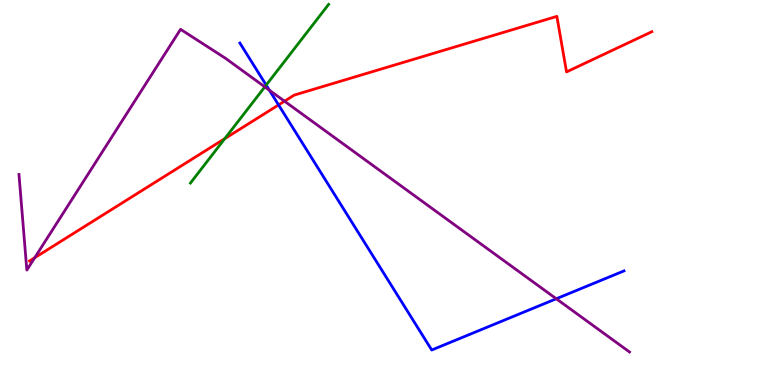[{'lines': ['blue', 'red'], 'intersections': [{'x': 3.59, 'y': 7.27}]}, {'lines': ['green', 'red'], 'intersections': [{'x': 2.9, 'y': 6.4}]}, {'lines': ['purple', 'red'], 'intersections': [{'x': 0.448, 'y': 3.31}, {'x': 3.67, 'y': 7.37}]}, {'lines': ['blue', 'green'], 'intersections': [{'x': 3.43, 'y': 7.79}]}, {'lines': ['blue', 'purple'], 'intersections': [{'x': 3.48, 'y': 7.66}, {'x': 7.18, 'y': 2.24}]}, {'lines': ['green', 'purple'], 'intersections': [{'x': 3.42, 'y': 7.74}]}]